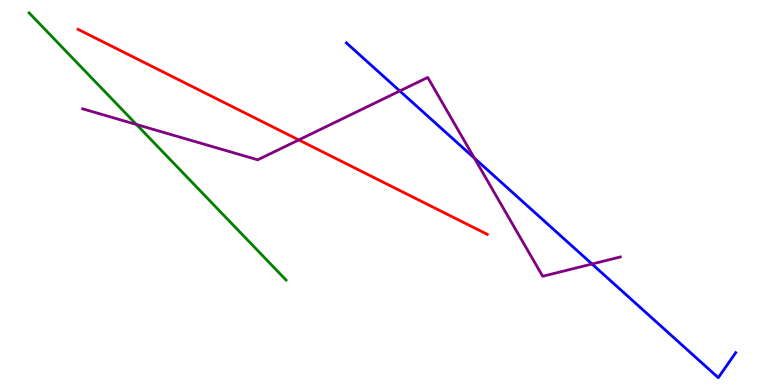[{'lines': ['blue', 'red'], 'intersections': []}, {'lines': ['green', 'red'], 'intersections': []}, {'lines': ['purple', 'red'], 'intersections': [{'x': 3.86, 'y': 6.37}]}, {'lines': ['blue', 'green'], 'intersections': []}, {'lines': ['blue', 'purple'], 'intersections': [{'x': 5.16, 'y': 7.64}, {'x': 6.12, 'y': 5.89}, {'x': 7.64, 'y': 3.14}]}, {'lines': ['green', 'purple'], 'intersections': [{'x': 1.76, 'y': 6.77}]}]